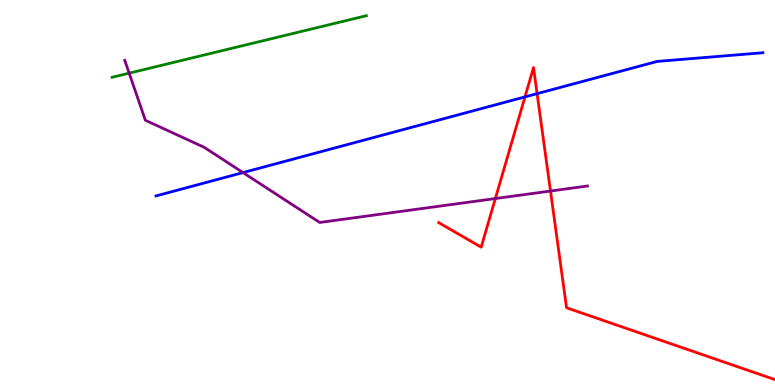[{'lines': ['blue', 'red'], 'intersections': [{'x': 6.77, 'y': 7.48}, {'x': 6.93, 'y': 7.57}]}, {'lines': ['green', 'red'], 'intersections': []}, {'lines': ['purple', 'red'], 'intersections': [{'x': 6.39, 'y': 4.84}, {'x': 7.1, 'y': 5.04}]}, {'lines': ['blue', 'green'], 'intersections': []}, {'lines': ['blue', 'purple'], 'intersections': [{'x': 3.14, 'y': 5.52}]}, {'lines': ['green', 'purple'], 'intersections': [{'x': 1.67, 'y': 8.1}]}]